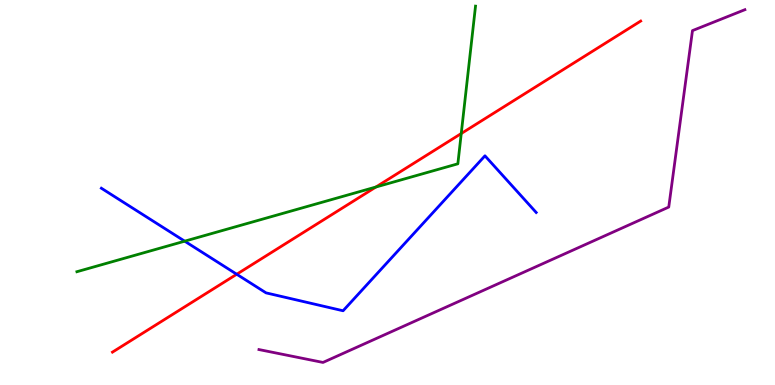[{'lines': ['blue', 'red'], 'intersections': [{'x': 3.05, 'y': 2.88}]}, {'lines': ['green', 'red'], 'intersections': [{'x': 4.85, 'y': 5.14}, {'x': 5.95, 'y': 6.53}]}, {'lines': ['purple', 'red'], 'intersections': []}, {'lines': ['blue', 'green'], 'intersections': [{'x': 2.38, 'y': 3.74}]}, {'lines': ['blue', 'purple'], 'intersections': []}, {'lines': ['green', 'purple'], 'intersections': []}]